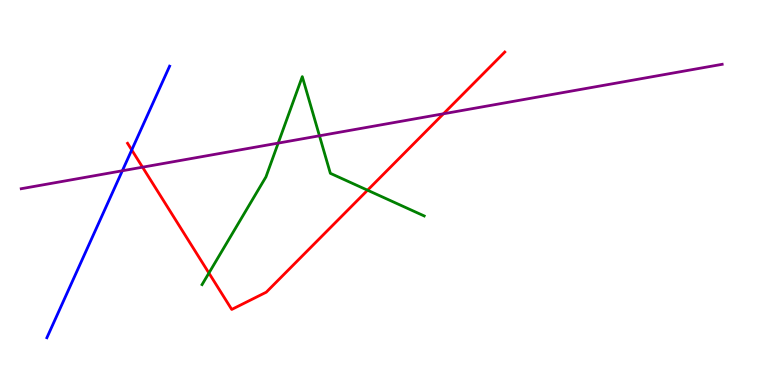[{'lines': ['blue', 'red'], 'intersections': [{'x': 1.7, 'y': 6.1}]}, {'lines': ['green', 'red'], 'intersections': [{'x': 2.7, 'y': 2.91}, {'x': 4.74, 'y': 5.06}]}, {'lines': ['purple', 'red'], 'intersections': [{'x': 1.84, 'y': 5.66}, {'x': 5.72, 'y': 7.04}]}, {'lines': ['blue', 'green'], 'intersections': []}, {'lines': ['blue', 'purple'], 'intersections': [{'x': 1.58, 'y': 5.56}]}, {'lines': ['green', 'purple'], 'intersections': [{'x': 3.59, 'y': 6.28}, {'x': 4.12, 'y': 6.47}]}]